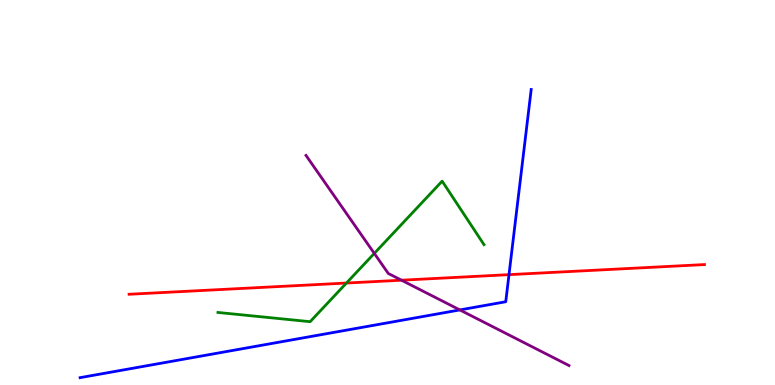[{'lines': ['blue', 'red'], 'intersections': [{'x': 6.57, 'y': 2.87}]}, {'lines': ['green', 'red'], 'intersections': [{'x': 4.47, 'y': 2.65}]}, {'lines': ['purple', 'red'], 'intersections': [{'x': 5.18, 'y': 2.72}]}, {'lines': ['blue', 'green'], 'intersections': []}, {'lines': ['blue', 'purple'], 'intersections': [{'x': 5.93, 'y': 1.95}]}, {'lines': ['green', 'purple'], 'intersections': [{'x': 4.83, 'y': 3.42}]}]